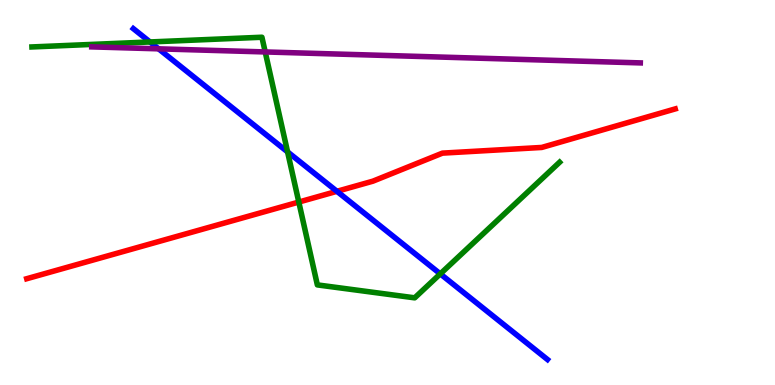[{'lines': ['blue', 'red'], 'intersections': [{'x': 4.35, 'y': 5.03}]}, {'lines': ['green', 'red'], 'intersections': [{'x': 3.86, 'y': 4.75}]}, {'lines': ['purple', 'red'], 'intersections': []}, {'lines': ['blue', 'green'], 'intersections': [{'x': 1.94, 'y': 8.91}, {'x': 3.71, 'y': 6.06}, {'x': 5.68, 'y': 2.89}]}, {'lines': ['blue', 'purple'], 'intersections': [{'x': 2.05, 'y': 8.73}]}, {'lines': ['green', 'purple'], 'intersections': [{'x': 3.42, 'y': 8.65}]}]